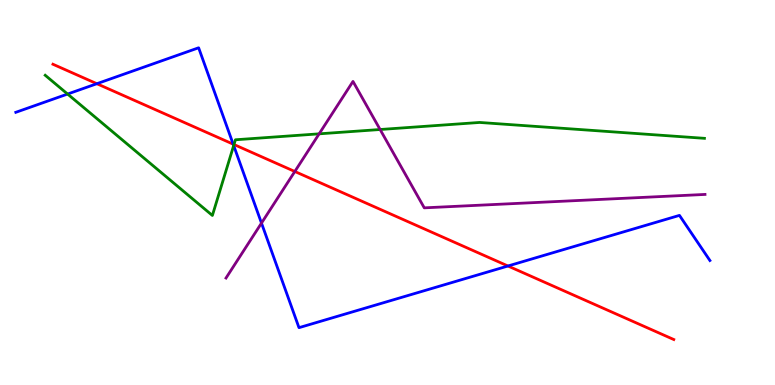[{'lines': ['blue', 'red'], 'intersections': [{'x': 1.25, 'y': 7.83}, {'x': 3.01, 'y': 6.26}, {'x': 6.55, 'y': 3.09}]}, {'lines': ['green', 'red'], 'intersections': [{'x': 3.02, 'y': 6.25}]}, {'lines': ['purple', 'red'], 'intersections': [{'x': 3.8, 'y': 5.55}]}, {'lines': ['blue', 'green'], 'intersections': [{'x': 0.872, 'y': 7.56}, {'x': 3.02, 'y': 6.22}]}, {'lines': ['blue', 'purple'], 'intersections': [{'x': 3.37, 'y': 4.21}]}, {'lines': ['green', 'purple'], 'intersections': [{'x': 4.12, 'y': 6.52}, {'x': 4.9, 'y': 6.64}]}]